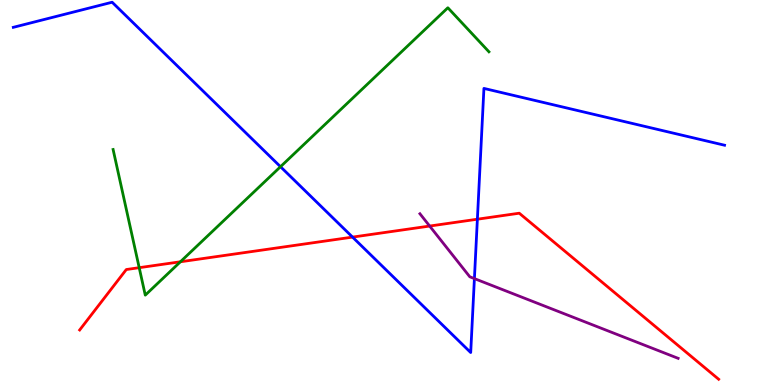[{'lines': ['blue', 'red'], 'intersections': [{'x': 4.55, 'y': 3.84}, {'x': 6.16, 'y': 4.31}]}, {'lines': ['green', 'red'], 'intersections': [{'x': 1.8, 'y': 3.05}, {'x': 2.33, 'y': 3.2}]}, {'lines': ['purple', 'red'], 'intersections': [{'x': 5.54, 'y': 4.13}]}, {'lines': ['blue', 'green'], 'intersections': [{'x': 3.62, 'y': 5.67}]}, {'lines': ['blue', 'purple'], 'intersections': [{'x': 6.12, 'y': 2.76}]}, {'lines': ['green', 'purple'], 'intersections': []}]